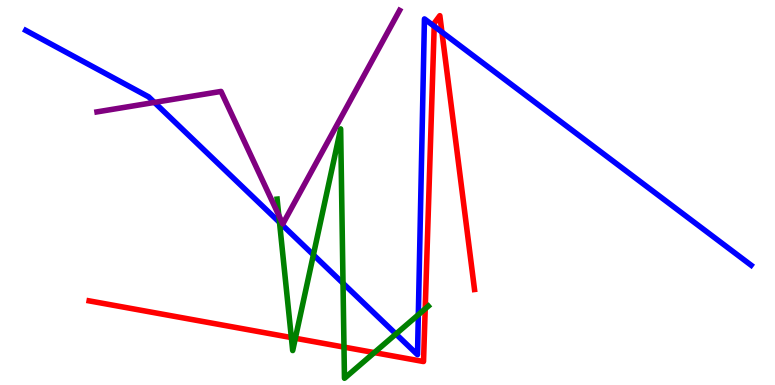[{'lines': ['blue', 'red'], 'intersections': [{'x': 5.6, 'y': 9.32}, {'x': 5.7, 'y': 9.17}]}, {'lines': ['green', 'red'], 'intersections': [{'x': 3.76, 'y': 1.23}, {'x': 3.81, 'y': 1.21}, {'x': 4.44, 'y': 0.984}, {'x': 4.83, 'y': 0.841}, {'x': 5.49, 'y': 1.98}]}, {'lines': ['purple', 'red'], 'intersections': []}, {'lines': ['blue', 'green'], 'intersections': [{'x': 3.61, 'y': 4.22}, {'x': 4.04, 'y': 3.38}, {'x': 4.43, 'y': 2.64}, {'x': 5.11, 'y': 1.32}, {'x': 5.4, 'y': 1.83}]}, {'lines': ['blue', 'purple'], 'intersections': [{'x': 1.99, 'y': 7.34}]}, {'lines': ['green', 'purple'], 'intersections': [{'x': 3.6, 'y': 4.41}]}]